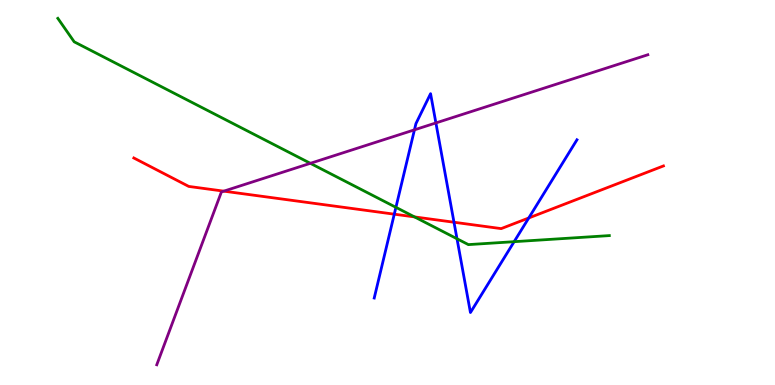[{'lines': ['blue', 'red'], 'intersections': [{'x': 5.09, 'y': 4.44}, {'x': 5.86, 'y': 4.23}, {'x': 6.82, 'y': 4.34}]}, {'lines': ['green', 'red'], 'intersections': [{'x': 5.35, 'y': 4.37}]}, {'lines': ['purple', 'red'], 'intersections': [{'x': 2.89, 'y': 5.03}]}, {'lines': ['blue', 'green'], 'intersections': [{'x': 5.11, 'y': 4.61}, {'x': 5.9, 'y': 3.8}, {'x': 6.63, 'y': 3.72}]}, {'lines': ['blue', 'purple'], 'intersections': [{'x': 5.35, 'y': 6.63}, {'x': 5.62, 'y': 6.81}]}, {'lines': ['green', 'purple'], 'intersections': [{'x': 4.0, 'y': 5.76}]}]